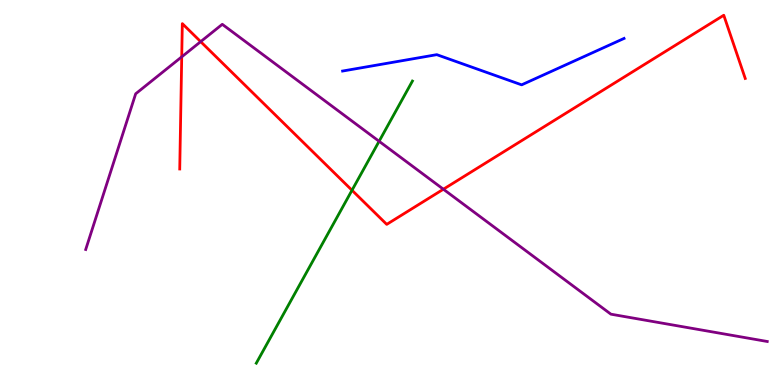[{'lines': ['blue', 'red'], 'intersections': []}, {'lines': ['green', 'red'], 'intersections': [{'x': 4.54, 'y': 5.06}]}, {'lines': ['purple', 'red'], 'intersections': [{'x': 2.34, 'y': 8.52}, {'x': 2.59, 'y': 8.92}, {'x': 5.72, 'y': 5.09}]}, {'lines': ['blue', 'green'], 'intersections': []}, {'lines': ['blue', 'purple'], 'intersections': []}, {'lines': ['green', 'purple'], 'intersections': [{'x': 4.89, 'y': 6.33}]}]